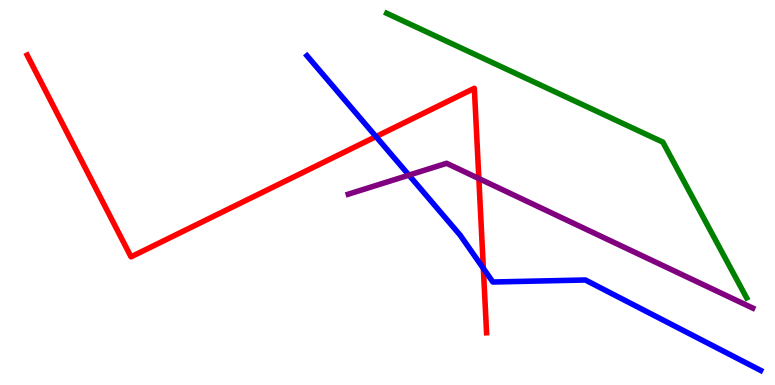[{'lines': ['blue', 'red'], 'intersections': [{'x': 4.85, 'y': 6.45}, {'x': 6.24, 'y': 3.03}]}, {'lines': ['green', 'red'], 'intersections': []}, {'lines': ['purple', 'red'], 'intersections': [{'x': 6.18, 'y': 5.36}]}, {'lines': ['blue', 'green'], 'intersections': []}, {'lines': ['blue', 'purple'], 'intersections': [{'x': 5.28, 'y': 5.45}]}, {'lines': ['green', 'purple'], 'intersections': []}]